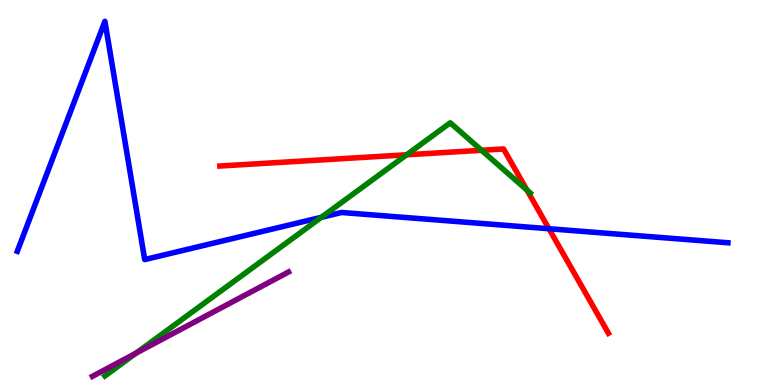[{'lines': ['blue', 'red'], 'intersections': [{'x': 7.08, 'y': 4.06}]}, {'lines': ['green', 'red'], 'intersections': [{'x': 5.25, 'y': 5.98}, {'x': 6.21, 'y': 6.1}, {'x': 6.8, 'y': 5.06}]}, {'lines': ['purple', 'red'], 'intersections': []}, {'lines': ['blue', 'green'], 'intersections': [{'x': 4.15, 'y': 4.35}]}, {'lines': ['blue', 'purple'], 'intersections': []}, {'lines': ['green', 'purple'], 'intersections': [{'x': 1.76, 'y': 0.829}]}]